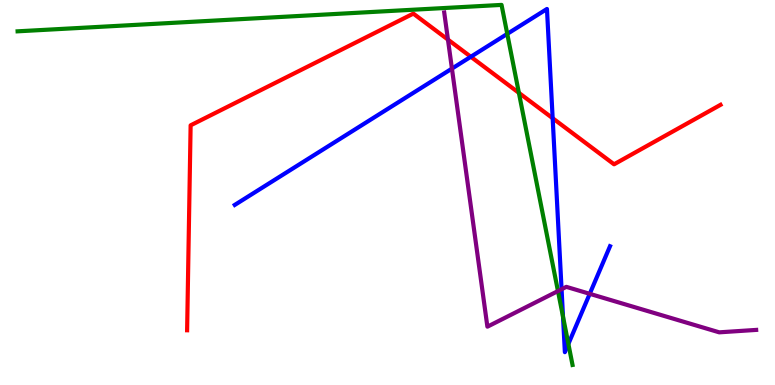[{'lines': ['blue', 'red'], 'intersections': [{'x': 6.07, 'y': 8.53}, {'x': 7.13, 'y': 6.93}]}, {'lines': ['green', 'red'], 'intersections': [{'x': 6.7, 'y': 7.59}]}, {'lines': ['purple', 'red'], 'intersections': [{'x': 5.78, 'y': 8.97}]}, {'lines': ['blue', 'green'], 'intersections': [{'x': 6.55, 'y': 9.12}, {'x': 7.26, 'y': 1.78}, {'x': 7.33, 'y': 1.07}]}, {'lines': ['blue', 'purple'], 'intersections': [{'x': 5.83, 'y': 8.22}, {'x': 7.25, 'y': 2.49}, {'x': 7.61, 'y': 2.37}]}, {'lines': ['green', 'purple'], 'intersections': [{'x': 7.2, 'y': 2.44}]}]